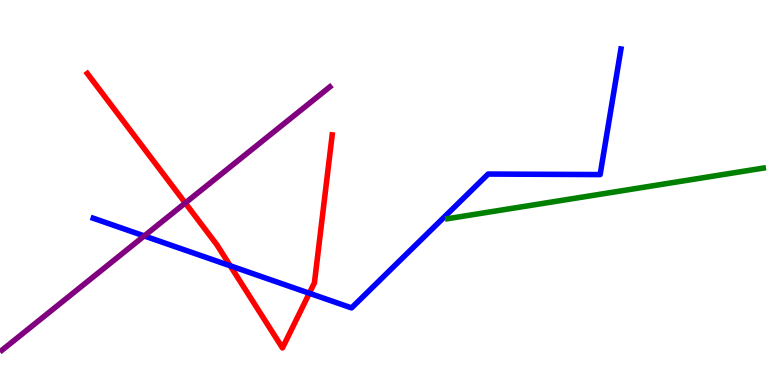[{'lines': ['blue', 'red'], 'intersections': [{'x': 2.97, 'y': 3.1}, {'x': 3.99, 'y': 2.38}]}, {'lines': ['green', 'red'], 'intersections': []}, {'lines': ['purple', 'red'], 'intersections': [{'x': 2.39, 'y': 4.73}]}, {'lines': ['blue', 'green'], 'intersections': []}, {'lines': ['blue', 'purple'], 'intersections': [{'x': 1.86, 'y': 3.87}]}, {'lines': ['green', 'purple'], 'intersections': []}]